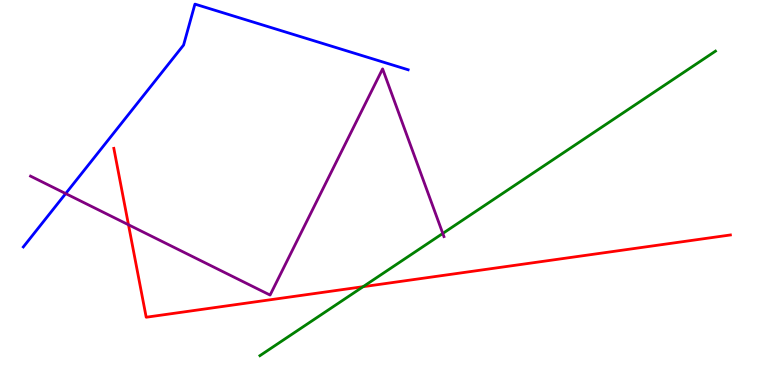[{'lines': ['blue', 'red'], 'intersections': []}, {'lines': ['green', 'red'], 'intersections': [{'x': 4.69, 'y': 2.55}]}, {'lines': ['purple', 'red'], 'intersections': [{'x': 1.66, 'y': 4.16}]}, {'lines': ['blue', 'green'], 'intersections': []}, {'lines': ['blue', 'purple'], 'intersections': [{'x': 0.847, 'y': 4.97}]}, {'lines': ['green', 'purple'], 'intersections': [{'x': 5.71, 'y': 3.94}]}]